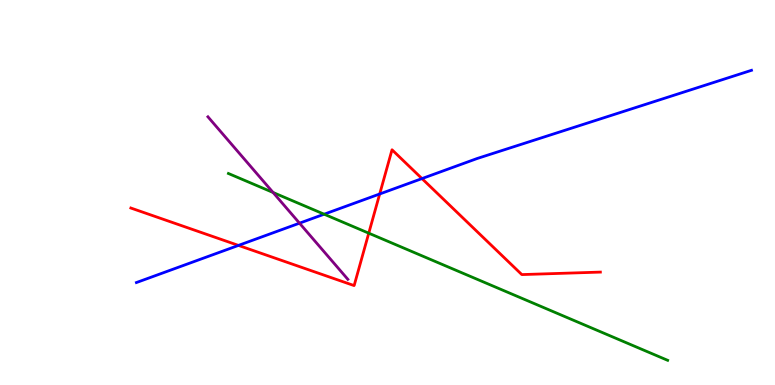[{'lines': ['blue', 'red'], 'intersections': [{'x': 3.08, 'y': 3.63}, {'x': 4.9, 'y': 4.96}, {'x': 5.44, 'y': 5.36}]}, {'lines': ['green', 'red'], 'intersections': [{'x': 4.76, 'y': 3.94}]}, {'lines': ['purple', 'red'], 'intersections': []}, {'lines': ['blue', 'green'], 'intersections': [{'x': 4.18, 'y': 4.44}]}, {'lines': ['blue', 'purple'], 'intersections': [{'x': 3.86, 'y': 4.2}]}, {'lines': ['green', 'purple'], 'intersections': [{'x': 3.52, 'y': 5.0}]}]